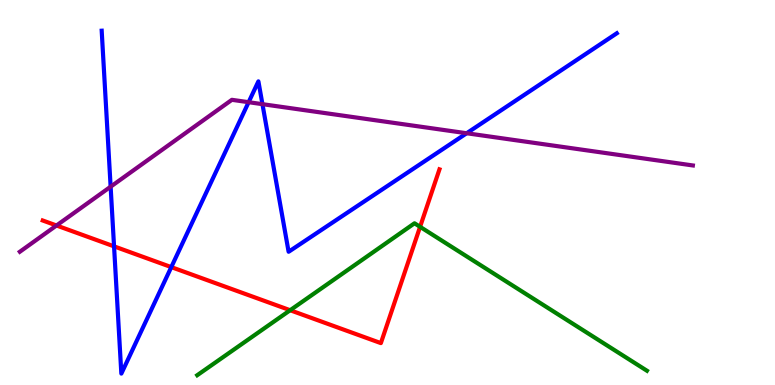[{'lines': ['blue', 'red'], 'intersections': [{'x': 1.47, 'y': 3.6}, {'x': 2.21, 'y': 3.06}]}, {'lines': ['green', 'red'], 'intersections': [{'x': 3.74, 'y': 1.94}, {'x': 5.42, 'y': 4.11}]}, {'lines': ['purple', 'red'], 'intersections': [{'x': 0.729, 'y': 4.14}]}, {'lines': ['blue', 'green'], 'intersections': []}, {'lines': ['blue', 'purple'], 'intersections': [{'x': 1.43, 'y': 5.15}, {'x': 3.21, 'y': 7.35}, {'x': 3.39, 'y': 7.29}, {'x': 6.02, 'y': 6.54}]}, {'lines': ['green', 'purple'], 'intersections': []}]